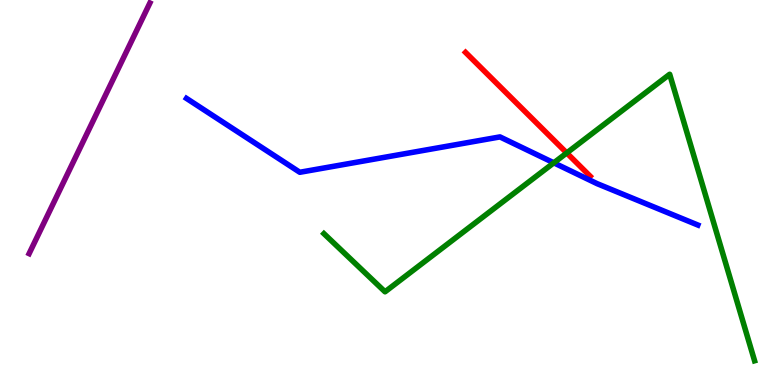[{'lines': ['blue', 'red'], 'intersections': []}, {'lines': ['green', 'red'], 'intersections': [{'x': 7.31, 'y': 6.03}]}, {'lines': ['purple', 'red'], 'intersections': []}, {'lines': ['blue', 'green'], 'intersections': [{'x': 7.15, 'y': 5.77}]}, {'lines': ['blue', 'purple'], 'intersections': []}, {'lines': ['green', 'purple'], 'intersections': []}]